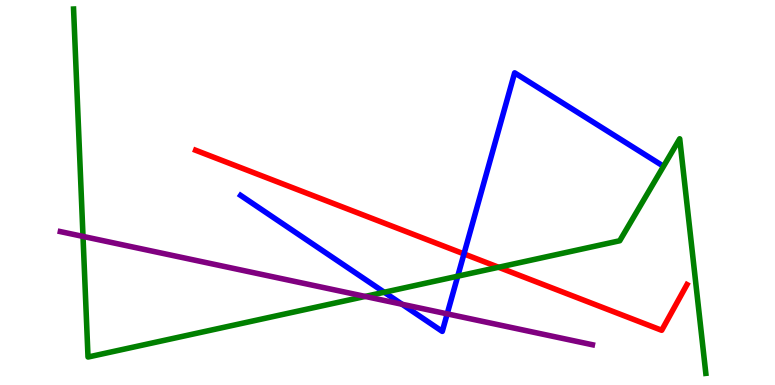[{'lines': ['blue', 'red'], 'intersections': [{'x': 5.99, 'y': 3.41}]}, {'lines': ['green', 'red'], 'intersections': [{'x': 6.43, 'y': 3.06}]}, {'lines': ['purple', 'red'], 'intersections': []}, {'lines': ['blue', 'green'], 'intersections': [{'x': 4.96, 'y': 2.41}, {'x': 5.91, 'y': 2.83}]}, {'lines': ['blue', 'purple'], 'intersections': [{'x': 5.19, 'y': 2.1}, {'x': 5.77, 'y': 1.85}]}, {'lines': ['green', 'purple'], 'intersections': [{'x': 1.07, 'y': 3.86}, {'x': 4.71, 'y': 2.3}]}]